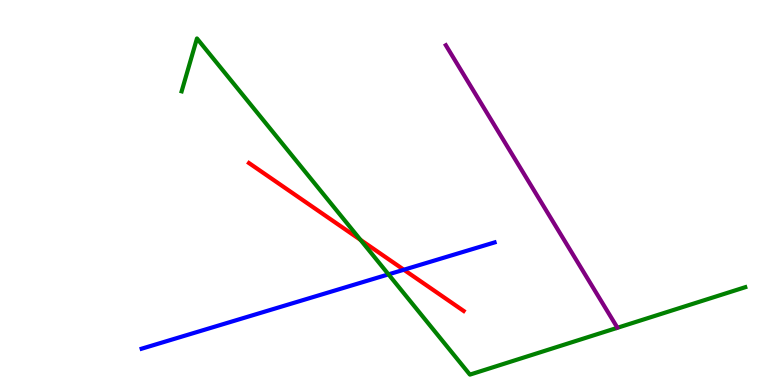[{'lines': ['blue', 'red'], 'intersections': [{'x': 5.21, 'y': 2.99}]}, {'lines': ['green', 'red'], 'intersections': [{'x': 4.65, 'y': 3.77}]}, {'lines': ['purple', 'red'], 'intersections': []}, {'lines': ['blue', 'green'], 'intersections': [{'x': 5.01, 'y': 2.87}]}, {'lines': ['blue', 'purple'], 'intersections': []}, {'lines': ['green', 'purple'], 'intersections': []}]